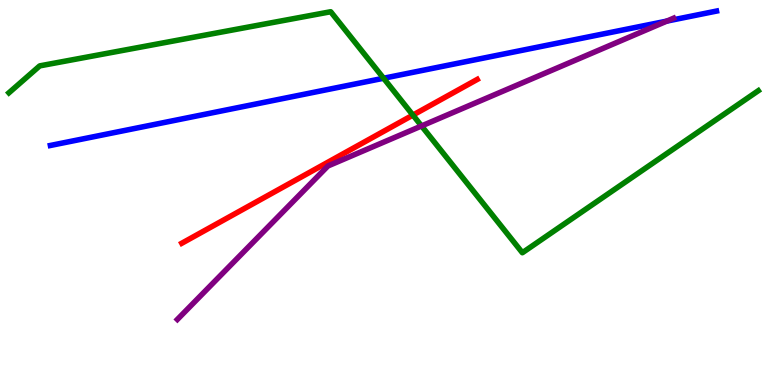[{'lines': ['blue', 'red'], 'intersections': []}, {'lines': ['green', 'red'], 'intersections': [{'x': 5.33, 'y': 7.01}]}, {'lines': ['purple', 'red'], 'intersections': []}, {'lines': ['blue', 'green'], 'intersections': [{'x': 4.95, 'y': 7.97}]}, {'lines': ['blue', 'purple'], 'intersections': [{'x': 8.6, 'y': 9.45}]}, {'lines': ['green', 'purple'], 'intersections': [{'x': 5.44, 'y': 6.73}]}]